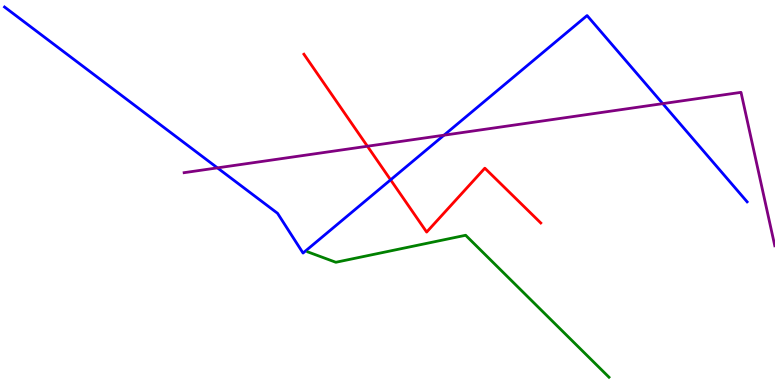[{'lines': ['blue', 'red'], 'intersections': [{'x': 5.04, 'y': 5.33}]}, {'lines': ['green', 'red'], 'intersections': []}, {'lines': ['purple', 'red'], 'intersections': [{'x': 4.74, 'y': 6.2}]}, {'lines': ['blue', 'green'], 'intersections': []}, {'lines': ['blue', 'purple'], 'intersections': [{'x': 2.81, 'y': 5.64}, {'x': 5.73, 'y': 6.49}, {'x': 8.55, 'y': 7.31}]}, {'lines': ['green', 'purple'], 'intersections': []}]